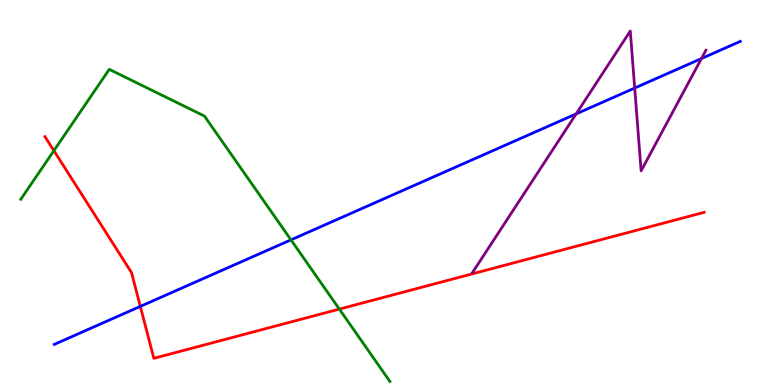[{'lines': ['blue', 'red'], 'intersections': [{'x': 1.81, 'y': 2.04}]}, {'lines': ['green', 'red'], 'intersections': [{'x': 0.695, 'y': 6.09}, {'x': 4.38, 'y': 1.97}]}, {'lines': ['purple', 'red'], 'intersections': []}, {'lines': ['blue', 'green'], 'intersections': [{'x': 3.75, 'y': 3.77}]}, {'lines': ['blue', 'purple'], 'intersections': [{'x': 7.43, 'y': 7.04}, {'x': 8.19, 'y': 7.71}, {'x': 9.05, 'y': 8.48}]}, {'lines': ['green', 'purple'], 'intersections': []}]